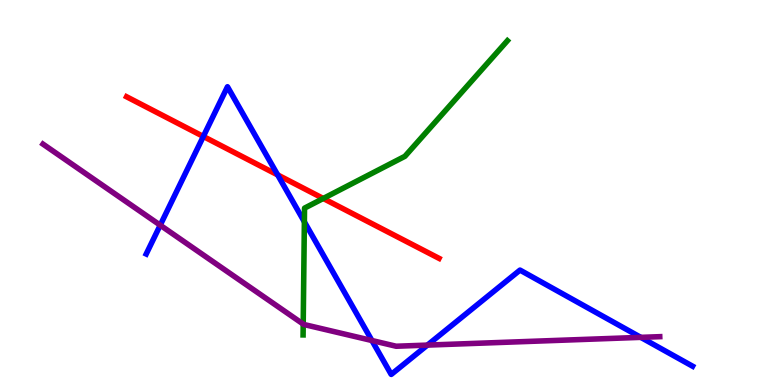[{'lines': ['blue', 'red'], 'intersections': [{'x': 2.62, 'y': 6.46}, {'x': 3.58, 'y': 5.46}]}, {'lines': ['green', 'red'], 'intersections': [{'x': 4.17, 'y': 4.84}]}, {'lines': ['purple', 'red'], 'intersections': []}, {'lines': ['blue', 'green'], 'intersections': [{'x': 3.93, 'y': 4.24}]}, {'lines': ['blue', 'purple'], 'intersections': [{'x': 2.07, 'y': 4.15}, {'x': 4.8, 'y': 1.16}, {'x': 5.52, 'y': 1.04}, {'x': 8.27, 'y': 1.24}]}, {'lines': ['green', 'purple'], 'intersections': [{'x': 3.91, 'y': 1.58}]}]